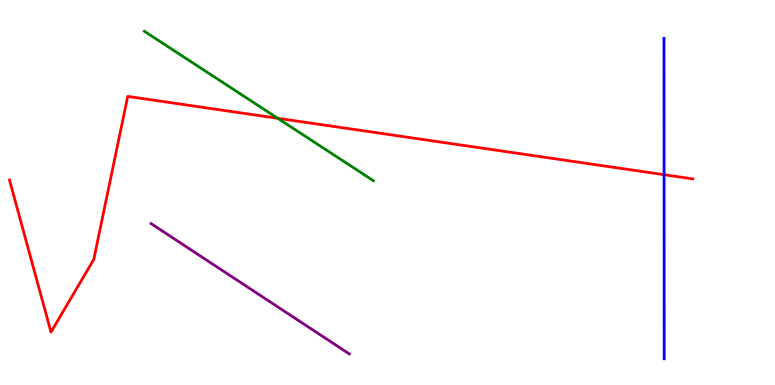[{'lines': ['blue', 'red'], 'intersections': [{'x': 8.57, 'y': 5.46}]}, {'lines': ['green', 'red'], 'intersections': [{'x': 3.58, 'y': 6.93}]}, {'lines': ['purple', 'red'], 'intersections': []}, {'lines': ['blue', 'green'], 'intersections': []}, {'lines': ['blue', 'purple'], 'intersections': []}, {'lines': ['green', 'purple'], 'intersections': []}]